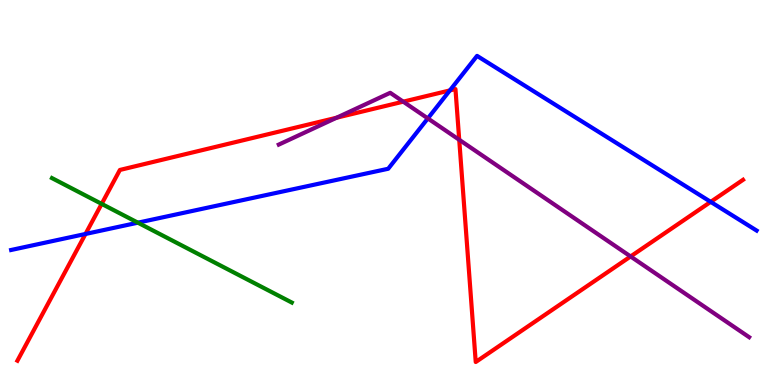[{'lines': ['blue', 'red'], 'intersections': [{'x': 1.1, 'y': 3.92}, {'x': 5.8, 'y': 7.65}, {'x': 9.17, 'y': 4.76}]}, {'lines': ['green', 'red'], 'intersections': [{'x': 1.31, 'y': 4.7}]}, {'lines': ['purple', 'red'], 'intersections': [{'x': 4.34, 'y': 6.94}, {'x': 5.2, 'y': 7.36}, {'x': 5.93, 'y': 6.37}, {'x': 8.14, 'y': 3.34}]}, {'lines': ['blue', 'green'], 'intersections': [{'x': 1.78, 'y': 4.22}]}, {'lines': ['blue', 'purple'], 'intersections': [{'x': 5.52, 'y': 6.92}]}, {'lines': ['green', 'purple'], 'intersections': []}]